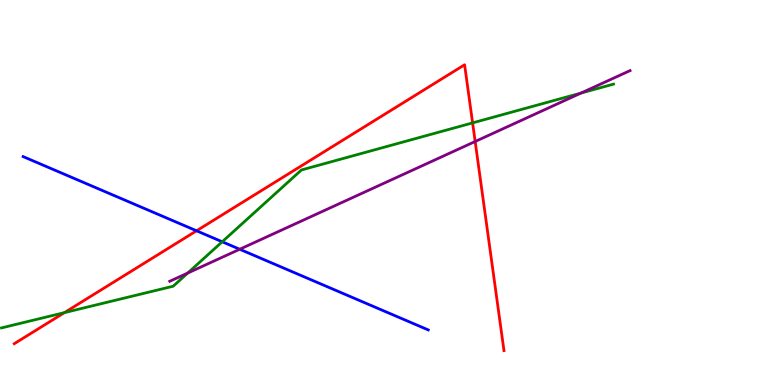[{'lines': ['blue', 'red'], 'intersections': [{'x': 2.54, 'y': 4.01}]}, {'lines': ['green', 'red'], 'intersections': [{'x': 0.831, 'y': 1.88}, {'x': 6.1, 'y': 6.81}]}, {'lines': ['purple', 'red'], 'intersections': [{'x': 6.13, 'y': 6.32}]}, {'lines': ['blue', 'green'], 'intersections': [{'x': 2.87, 'y': 3.72}]}, {'lines': ['blue', 'purple'], 'intersections': [{'x': 3.09, 'y': 3.53}]}, {'lines': ['green', 'purple'], 'intersections': [{'x': 2.42, 'y': 2.91}, {'x': 7.5, 'y': 7.58}]}]